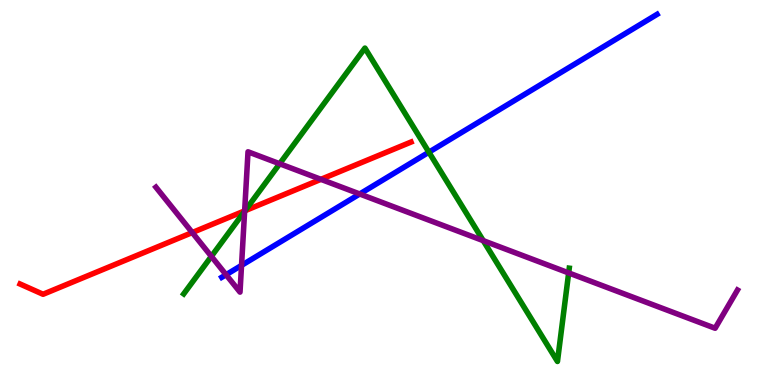[{'lines': ['blue', 'red'], 'intersections': []}, {'lines': ['green', 'red'], 'intersections': [{'x': 3.16, 'y': 4.53}]}, {'lines': ['purple', 'red'], 'intersections': [{'x': 2.48, 'y': 3.96}, {'x': 3.16, 'y': 4.52}, {'x': 4.14, 'y': 5.34}]}, {'lines': ['blue', 'green'], 'intersections': [{'x': 5.53, 'y': 6.05}]}, {'lines': ['blue', 'purple'], 'intersections': [{'x': 2.92, 'y': 2.86}, {'x': 3.12, 'y': 3.11}, {'x': 4.64, 'y': 4.96}]}, {'lines': ['green', 'purple'], 'intersections': [{'x': 2.73, 'y': 3.34}, {'x': 3.16, 'y': 4.51}, {'x': 3.61, 'y': 5.75}, {'x': 6.24, 'y': 3.75}, {'x': 7.34, 'y': 2.91}]}]